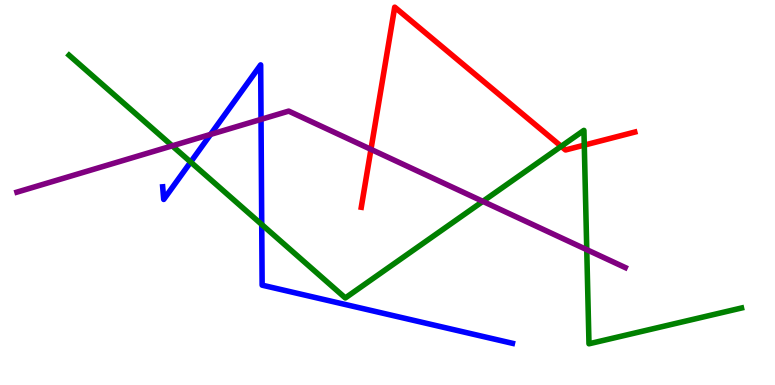[{'lines': ['blue', 'red'], 'intersections': []}, {'lines': ['green', 'red'], 'intersections': [{'x': 7.24, 'y': 6.2}, {'x': 7.54, 'y': 6.23}]}, {'lines': ['purple', 'red'], 'intersections': [{'x': 4.79, 'y': 6.12}]}, {'lines': ['blue', 'green'], 'intersections': [{'x': 2.46, 'y': 5.79}, {'x': 3.38, 'y': 4.17}]}, {'lines': ['blue', 'purple'], 'intersections': [{'x': 2.72, 'y': 6.51}, {'x': 3.37, 'y': 6.9}]}, {'lines': ['green', 'purple'], 'intersections': [{'x': 2.22, 'y': 6.21}, {'x': 6.23, 'y': 4.77}, {'x': 7.57, 'y': 3.52}]}]